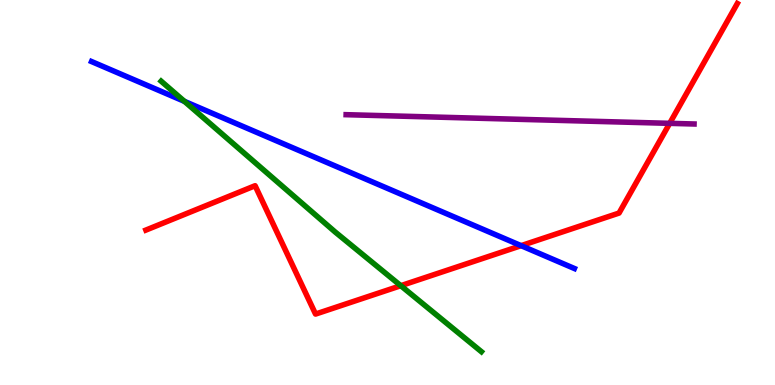[{'lines': ['blue', 'red'], 'intersections': [{'x': 6.72, 'y': 3.62}]}, {'lines': ['green', 'red'], 'intersections': [{'x': 5.17, 'y': 2.58}]}, {'lines': ['purple', 'red'], 'intersections': [{'x': 8.64, 'y': 6.8}]}, {'lines': ['blue', 'green'], 'intersections': [{'x': 2.38, 'y': 7.37}]}, {'lines': ['blue', 'purple'], 'intersections': []}, {'lines': ['green', 'purple'], 'intersections': []}]